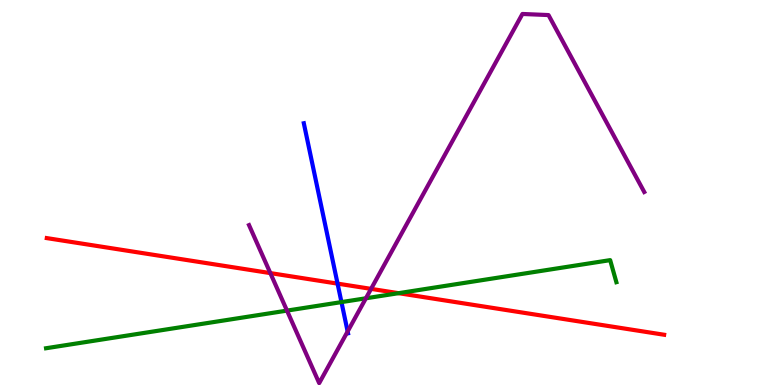[{'lines': ['blue', 'red'], 'intersections': [{'x': 4.36, 'y': 2.63}]}, {'lines': ['green', 'red'], 'intersections': [{'x': 5.14, 'y': 2.38}]}, {'lines': ['purple', 'red'], 'intersections': [{'x': 3.49, 'y': 2.91}, {'x': 4.79, 'y': 2.5}]}, {'lines': ['blue', 'green'], 'intersections': [{'x': 4.41, 'y': 2.15}]}, {'lines': ['blue', 'purple'], 'intersections': [{'x': 4.49, 'y': 1.39}]}, {'lines': ['green', 'purple'], 'intersections': [{'x': 3.7, 'y': 1.93}, {'x': 4.72, 'y': 2.25}]}]